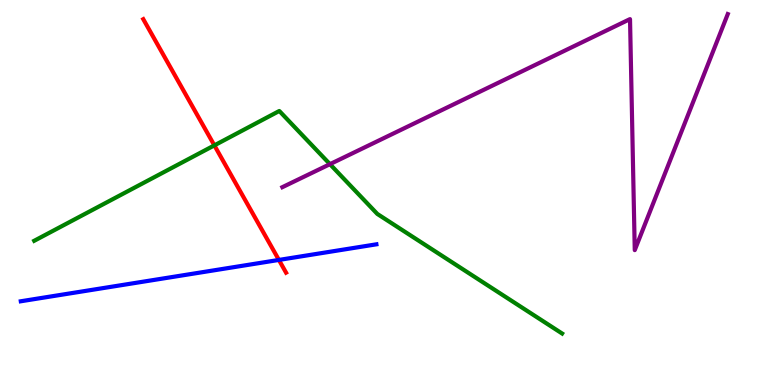[{'lines': ['blue', 'red'], 'intersections': [{'x': 3.6, 'y': 3.25}]}, {'lines': ['green', 'red'], 'intersections': [{'x': 2.77, 'y': 6.22}]}, {'lines': ['purple', 'red'], 'intersections': []}, {'lines': ['blue', 'green'], 'intersections': []}, {'lines': ['blue', 'purple'], 'intersections': []}, {'lines': ['green', 'purple'], 'intersections': [{'x': 4.26, 'y': 5.74}]}]